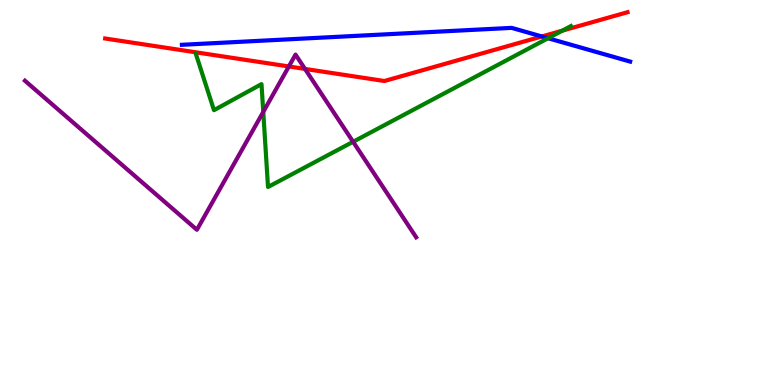[{'lines': ['blue', 'red'], 'intersections': [{'x': 6.99, 'y': 9.05}]}, {'lines': ['green', 'red'], 'intersections': [{'x': 7.25, 'y': 9.2}]}, {'lines': ['purple', 'red'], 'intersections': [{'x': 3.73, 'y': 8.27}, {'x': 3.94, 'y': 8.21}]}, {'lines': ['blue', 'green'], 'intersections': [{'x': 7.07, 'y': 9.01}]}, {'lines': ['blue', 'purple'], 'intersections': []}, {'lines': ['green', 'purple'], 'intersections': [{'x': 3.4, 'y': 7.09}, {'x': 4.56, 'y': 6.32}]}]